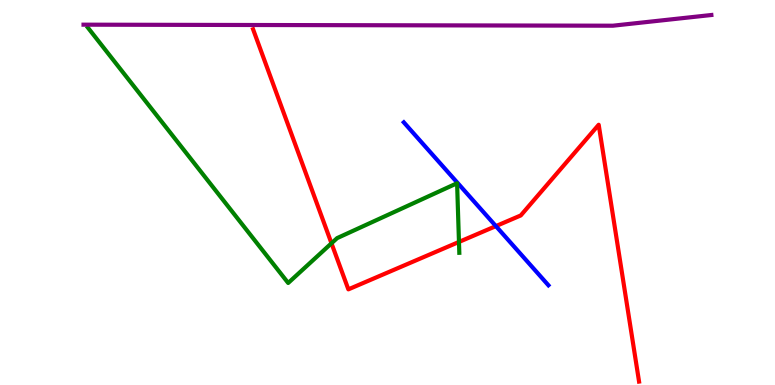[{'lines': ['blue', 'red'], 'intersections': [{'x': 6.4, 'y': 4.13}]}, {'lines': ['green', 'red'], 'intersections': [{'x': 4.28, 'y': 3.68}, {'x': 5.92, 'y': 3.72}]}, {'lines': ['purple', 'red'], 'intersections': []}, {'lines': ['blue', 'green'], 'intersections': []}, {'lines': ['blue', 'purple'], 'intersections': []}, {'lines': ['green', 'purple'], 'intersections': []}]